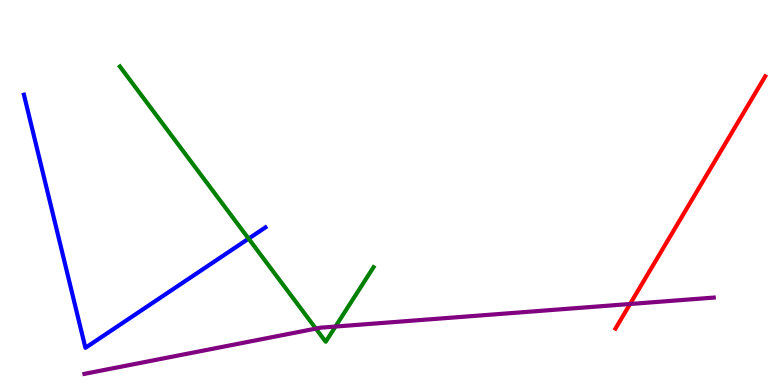[{'lines': ['blue', 'red'], 'intersections': []}, {'lines': ['green', 'red'], 'intersections': []}, {'lines': ['purple', 'red'], 'intersections': [{'x': 8.13, 'y': 2.1}]}, {'lines': ['blue', 'green'], 'intersections': [{'x': 3.21, 'y': 3.8}]}, {'lines': ['blue', 'purple'], 'intersections': []}, {'lines': ['green', 'purple'], 'intersections': [{'x': 4.08, 'y': 1.46}, {'x': 4.33, 'y': 1.52}]}]